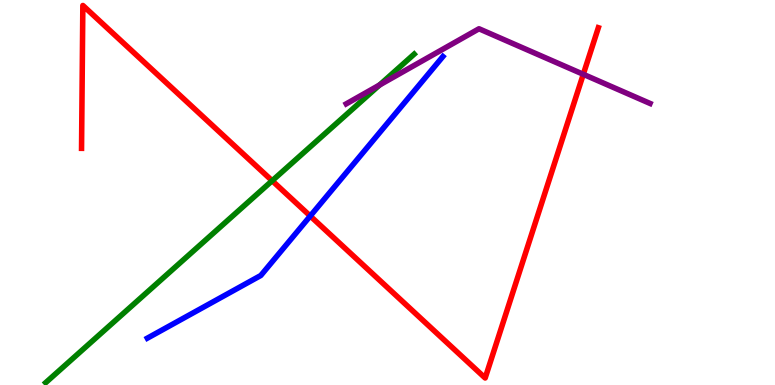[{'lines': ['blue', 'red'], 'intersections': [{'x': 4.0, 'y': 4.39}]}, {'lines': ['green', 'red'], 'intersections': [{'x': 3.51, 'y': 5.31}]}, {'lines': ['purple', 'red'], 'intersections': [{'x': 7.53, 'y': 8.07}]}, {'lines': ['blue', 'green'], 'intersections': []}, {'lines': ['blue', 'purple'], 'intersections': []}, {'lines': ['green', 'purple'], 'intersections': [{'x': 4.9, 'y': 7.79}]}]